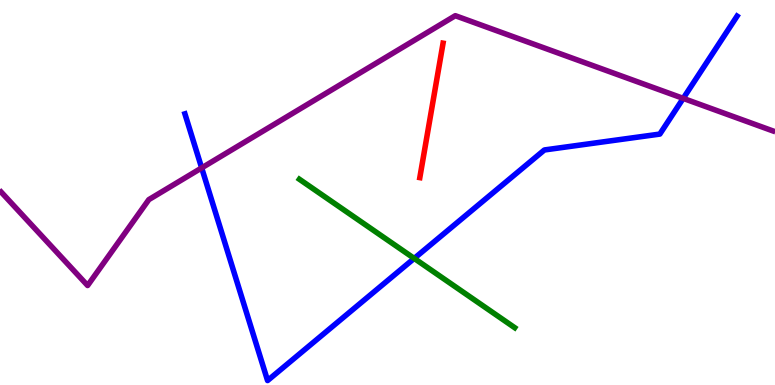[{'lines': ['blue', 'red'], 'intersections': []}, {'lines': ['green', 'red'], 'intersections': []}, {'lines': ['purple', 'red'], 'intersections': []}, {'lines': ['blue', 'green'], 'intersections': [{'x': 5.34, 'y': 3.29}]}, {'lines': ['blue', 'purple'], 'intersections': [{'x': 2.6, 'y': 5.64}, {'x': 8.82, 'y': 7.44}]}, {'lines': ['green', 'purple'], 'intersections': []}]